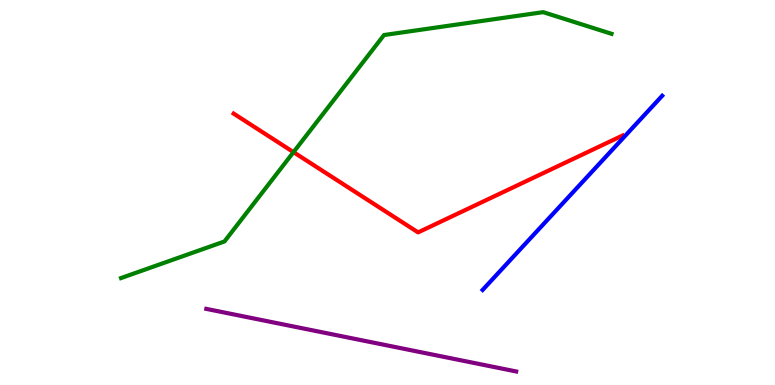[{'lines': ['blue', 'red'], 'intersections': []}, {'lines': ['green', 'red'], 'intersections': [{'x': 3.79, 'y': 6.05}]}, {'lines': ['purple', 'red'], 'intersections': []}, {'lines': ['blue', 'green'], 'intersections': []}, {'lines': ['blue', 'purple'], 'intersections': []}, {'lines': ['green', 'purple'], 'intersections': []}]